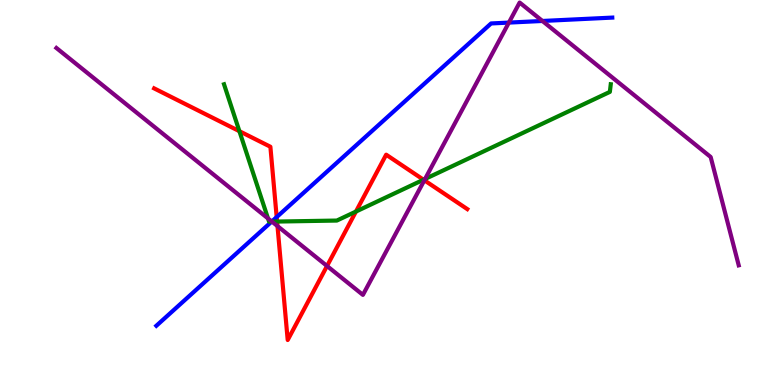[{'lines': ['blue', 'red'], 'intersections': [{'x': 3.57, 'y': 4.36}]}, {'lines': ['green', 'red'], 'intersections': [{'x': 3.09, 'y': 6.59}, {'x': 3.58, 'y': 4.25}, {'x': 4.59, 'y': 4.51}, {'x': 5.46, 'y': 5.33}]}, {'lines': ['purple', 'red'], 'intersections': [{'x': 3.58, 'y': 4.13}, {'x': 4.22, 'y': 3.09}, {'x': 5.48, 'y': 5.32}]}, {'lines': ['blue', 'green'], 'intersections': [{'x': 3.5, 'y': 4.24}]}, {'lines': ['blue', 'purple'], 'intersections': [{'x': 3.51, 'y': 4.25}, {'x': 6.57, 'y': 9.41}, {'x': 7.0, 'y': 9.46}]}, {'lines': ['green', 'purple'], 'intersections': [{'x': 3.46, 'y': 4.33}, {'x': 3.51, 'y': 4.24}, {'x': 5.48, 'y': 5.35}]}]